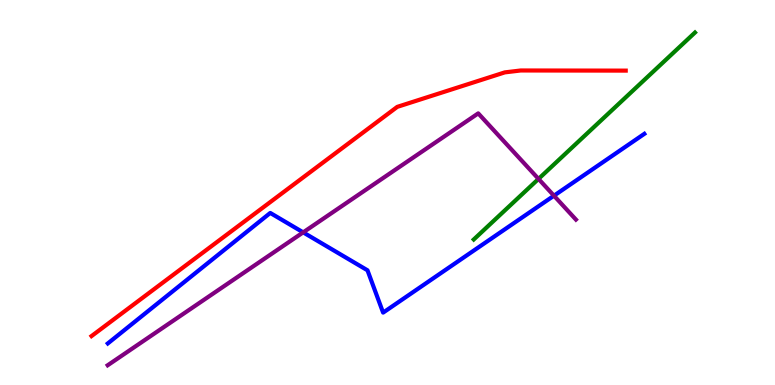[{'lines': ['blue', 'red'], 'intersections': []}, {'lines': ['green', 'red'], 'intersections': []}, {'lines': ['purple', 'red'], 'intersections': []}, {'lines': ['blue', 'green'], 'intersections': []}, {'lines': ['blue', 'purple'], 'intersections': [{'x': 3.91, 'y': 3.96}, {'x': 7.15, 'y': 4.92}]}, {'lines': ['green', 'purple'], 'intersections': [{'x': 6.95, 'y': 5.35}]}]